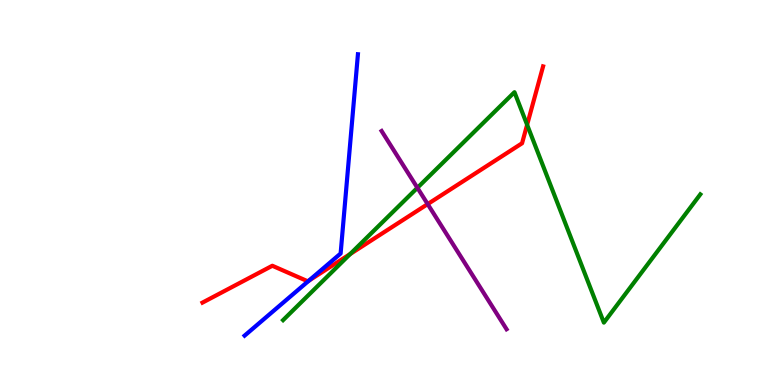[{'lines': ['blue', 'red'], 'intersections': [{'x': 3.99, 'y': 2.71}]}, {'lines': ['green', 'red'], 'intersections': [{'x': 4.52, 'y': 3.4}, {'x': 6.8, 'y': 6.76}]}, {'lines': ['purple', 'red'], 'intersections': [{'x': 5.52, 'y': 4.7}]}, {'lines': ['blue', 'green'], 'intersections': []}, {'lines': ['blue', 'purple'], 'intersections': []}, {'lines': ['green', 'purple'], 'intersections': [{'x': 5.39, 'y': 5.12}]}]